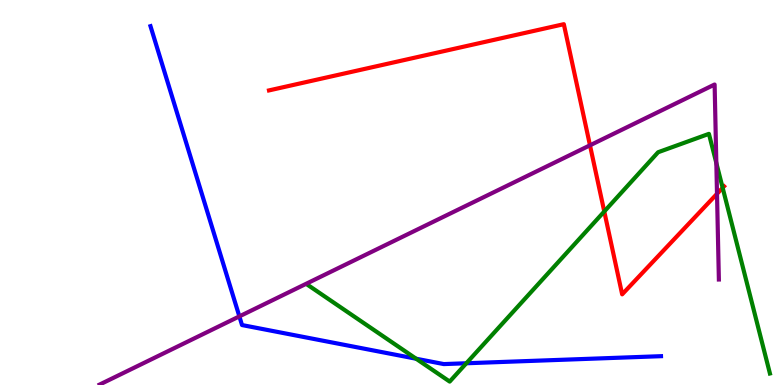[{'lines': ['blue', 'red'], 'intersections': []}, {'lines': ['green', 'red'], 'intersections': [{'x': 7.8, 'y': 4.51}, {'x': 9.32, 'y': 5.12}]}, {'lines': ['purple', 'red'], 'intersections': [{'x': 7.61, 'y': 6.23}, {'x': 9.25, 'y': 4.97}]}, {'lines': ['blue', 'green'], 'intersections': [{'x': 5.37, 'y': 0.682}, {'x': 6.02, 'y': 0.565}]}, {'lines': ['blue', 'purple'], 'intersections': [{'x': 3.09, 'y': 1.78}]}, {'lines': ['green', 'purple'], 'intersections': [{'x': 9.24, 'y': 5.77}]}]